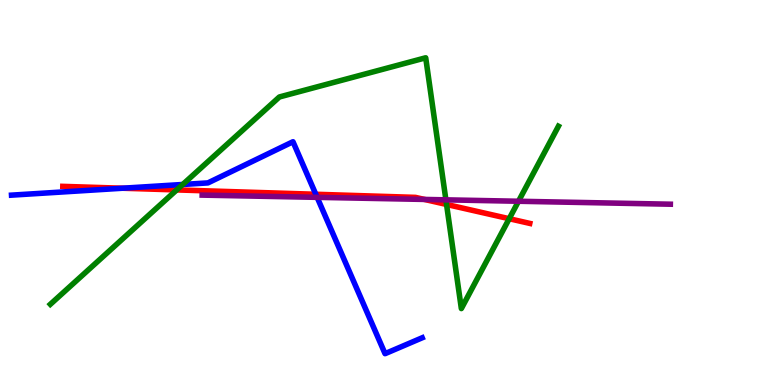[{'lines': ['blue', 'red'], 'intersections': [{'x': 1.58, 'y': 5.11}, {'x': 4.07, 'y': 4.95}]}, {'lines': ['green', 'red'], 'intersections': [{'x': 2.28, 'y': 5.07}, {'x': 5.76, 'y': 4.69}, {'x': 6.57, 'y': 4.32}]}, {'lines': ['purple', 'red'], 'intersections': [{'x': 5.48, 'y': 4.82}]}, {'lines': ['blue', 'green'], 'intersections': [{'x': 2.36, 'y': 5.21}]}, {'lines': ['blue', 'purple'], 'intersections': [{'x': 4.09, 'y': 4.87}]}, {'lines': ['green', 'purple'], 'intersections': [{'x': 5.75, 'y': 4.81}, {'x': 6.69, 'y': 4.77}]}]